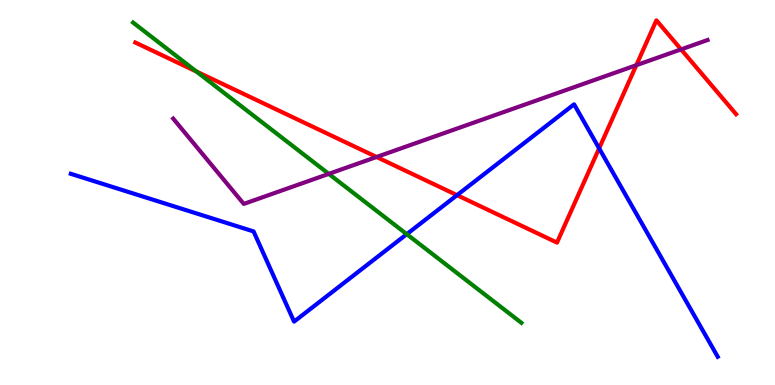[{'lines': ['blue', 'red'], 'intersections': [{'x': 5.9, 'y': 4.93}, {'x': 7.73, 'y': 6.15}]}, {'lines': ['green', 'red'], 'intersections': [{'x': 2.53, 'y': 8.14}]}, {'lines': ['purple', 'red'], 'intersections': [{'x': 4.86, 'y': 5.92}, {'x': 8.21, 'y': 8.31}, {'x': 8.79, 'y': 8.72}]}, {'lines': ['blue', 'green'], 'intersections': [{'x': 5.25, 'y': 3.92}]}, {'lines': ['blue', 'purple'], 'intersections': []}, {'lines': ['green', 'purple'], 'intersections': [{'x': 4.24, 'y': 5.48}]}]